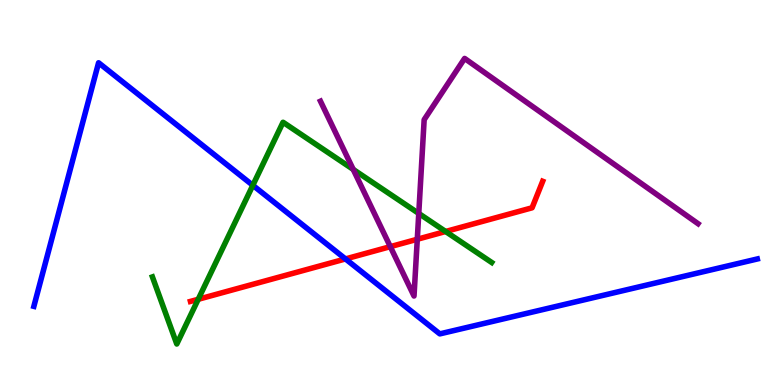[{'lines': ['blue', 'red'], 'intersections': [{'x': 4.46, 'y': 3.27}]}, {'lines': ['green', 'red'], 'intersections': [{'x': 2.56, 'y': 2.23}, {'x': 5.75, 'y': 3.99}]}, {'lines': ['purple', 'red'], 'intersections': [{'x': 5.04, 'y': 3.59}, {'x': 5.38, 'y': 3.79}]}, {'lines': ['blue', 'green'], 'intersections': [{'x': 3.26, 'y': 5.19}]}, {'lines': ['blue', 'purple'], 'intersections': []}, {'lines': ['green', 'purple'], 'intersections': [{'x': 4.56, 'y': 5.6}, {'x': 5.4, 'y': 4.46}]}]